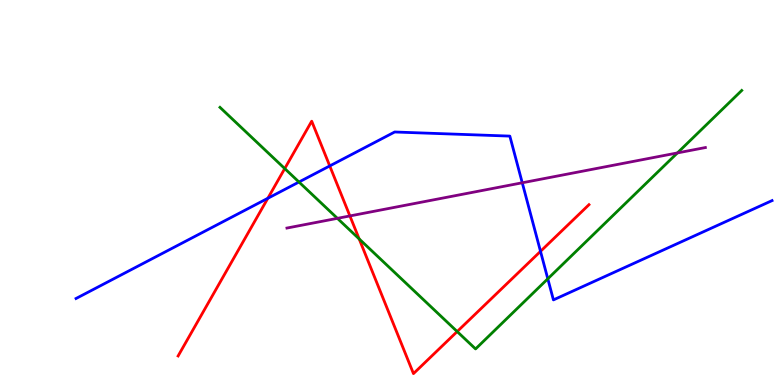[{'lines': ['blue', 'red'], 'intersections': [{'x': 3.46, 'y': 4.85}, {'x': 4.25, 'y': 5.69}, {'x': 6.97, 'y': 3.47}]}, {'lines': ['green', 'red'], 'intersections': [{'x': 3.67, 'y': 5.62}, {'x': 4.63, 'y': 3.79}, {'x': 5.9, 'y': 1.39}]}, {'lines': ['purple', 'red'], 'intersections': [{'x': 4.51, 'y': 4.39}]}, {'lines': ['blue', 'green'], 'intersections': [{'x': 3.86, 'y': 5.27}, {'x': 7.07, 'y': 2.76}]}, {'lines': ['blue', 'purple'], 'intersections': [{'x': 6.74, 'y': 5.25}]}, {'lines': ['green', 'purple'], 'intersections': [{'x': 4.35, 'y': 4.33}, {'x': 8.74, 'y': 6.03}]}]